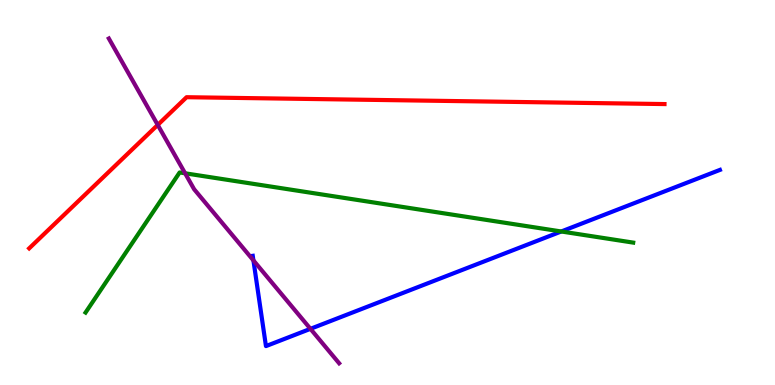[{'lines': ['blue', 'red'], 'intersections': []}, {'lines': ['green', 'red'], 'intersections': []}, {'lines': ['purple', 'red'], 'intersections': [{'x': 2.04, 'y': 6.76}]}, {'lines': ['blue', 'green'], 'intersections': [{'x': 7.24, 'y': 3.99}]}, {'lines': ['blue', 'purple'], 'intersections': [{'x': 3.27, 'y': 3.24}, {'x': 4.01, 'y': 1.46}]}, {'lines': ['green', 'purple'], 'intersections': [{'x': 2.39, 'y': 5.5}]}]